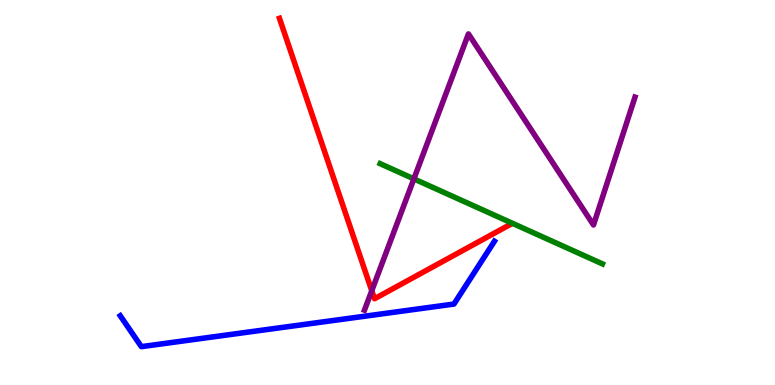[{'lines': ['blue', 'red'], 'intersections': []}, {'lines': ['green', 'red'], 'intersections': []}, {'lines': ['purple', 'red'], 'intersections': [{'x': 4.8, 'y': 2.45}]}, {'lines': ['blue', 'green'], 'intersections': []}, {'lines': ['blue', 'purple'], 'intersections': []}, {'lines': ['green', 'purple'], 'intersections': [{'x': 5.34, 'y': 5.35}]}]